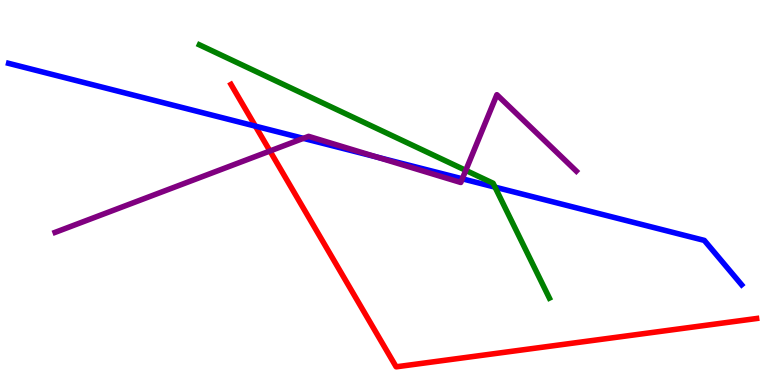[{'lines': ['blue', 'red'], 'intersections': [{'x': 3.3, 'y': 6.72}]}, {'lines': ['green', 'red'], 'intersections': []}, {'lines': ['purple', 'red'], 'intersections': [{'x': 3.48, 'y': 6.08}]}, {'lines': ['blue', 'green'], 'intersections': [{'x': 6.39, 'y': 5.14}]}, {'lines': ['blue', 'purple'], 'intersections': [{'x': 3.91, 'y': 6.41}, {'x': 4.87, 'y': 5.92}, {'x': 5.97, 'y': 5.36}]}, {'lines': ['green', 'purple'], 'intersections': [{'x': 6.01, 'y': 5.57}]}]